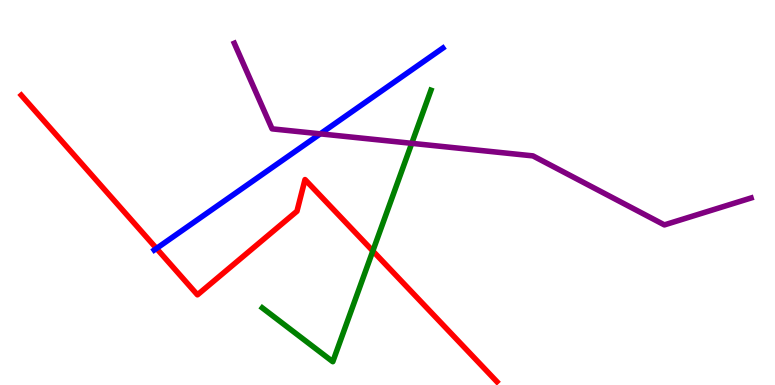[{'lines': ['blue', 'red'], 'intersections': [{'x': 2.02, 'y': 3.55}]}, {'lines': ['green', 'red'], 'intersections': [{'x': 4.81, 'y': 3.48}]}, {'lines': ['purple', 'red'], 'intersections': []}, {'lines': ['blue', 'green'], 'intersections': []}, {'lines': ['blue', 'purple'], 'intersections': [{'x': 4.13, 'y': 6.52}]}, {'lines': ['green', 'purple'], 'intersections': [{'x': 5.31, 'y': 6.28}]}]